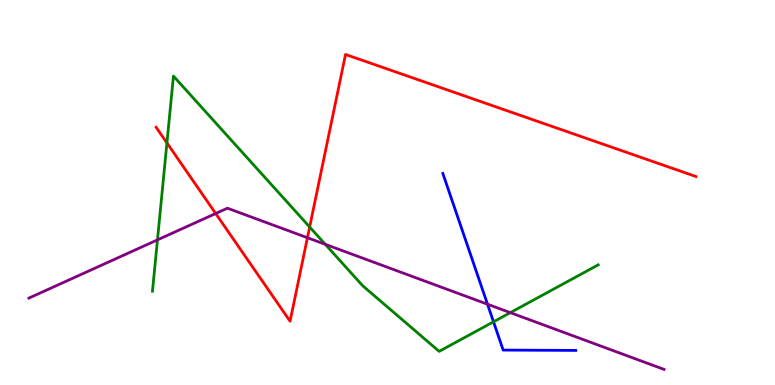[{'lines': ['blue', 'red'], 'intersections': []}, {'lines': ['green', 'red'], 'intersections': [{'x': 2.15, 'y': 6.29}, {'x': 4.0, 'y': 4.1}]}, {'lines': ['purple', 'red'], 'intersections': [{'x': 2.78, 'y': 4.45}, {'x': 3.97, 'y': 3.83}]}, {'lines': ['blue', 'green'], 'intersections': [{'x': 6.37, 'y': 1.64}]}, {'lines': ['blue', 'purple'], 'intersections': [{'x': 6.29, 'y': 2.1}]}, {'lines': ['green', 'purple'], 'intersections': [{'x': 2.03, 'y': 3.77}, {'x': 4.2, 'y': 3.65}, {'x': 6.59, 'y': 1.88}]}]